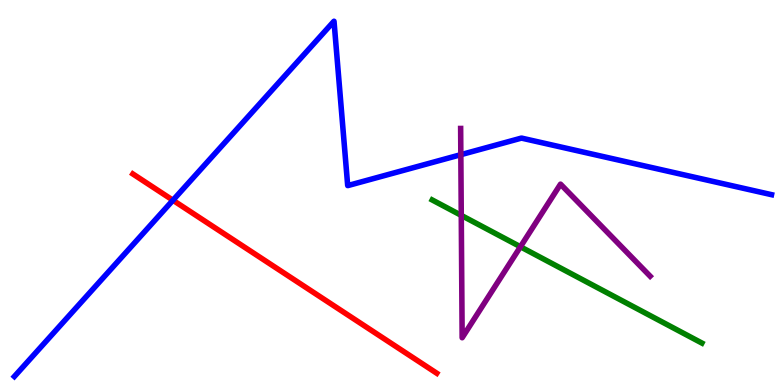[{'lines': ['blue', 'red'], 'intersections': [{'x': 2.23, 'y': 4.8}]}, {'lines': ['green', 'red'], 'intersections': []}, {'lines': ['purple', 'red'], 'intersections': []}, {'lines': ['blue', 'green'], 'intersections': []}, {'lines': ['blue', 'purple'], 'intersections': [{'x': 5.95, 'y': 5.98}]}, {'lines': ['green', 'purple'], 'intersections': [{'x': 5.95, 'y': 4.41}, {'x': 6.72, 'y': 3.59}]}]